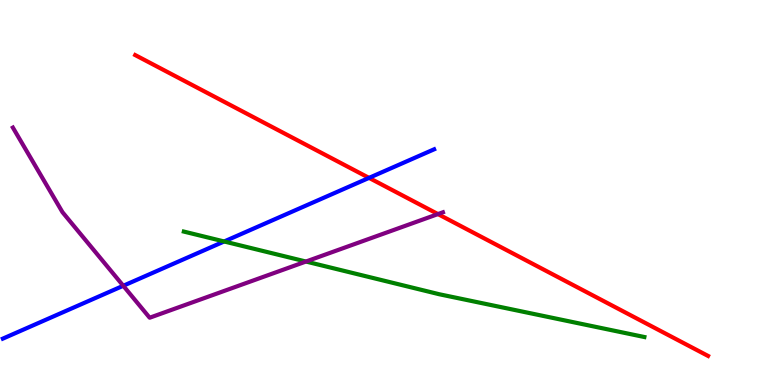[{'lines': ['blue', 'red'], 'intersections': [{'x': 4.76, 'y': 5.38}]}, {'lines': ['green', 'red'], 'intersections': []}, {'lines': ['purple', 'red'], 'intersections': [{'x': 5.65, 'y': 4.44}]}, {'lines': ['blue', 'green'], 'intersections': [{'x': 2.89, 'y': 3.73}]}, {'lines': ['blue', 'purple'], 'intersections': [{'x': 1.59, 'y': 2.58}]}, {'lines': ['green', 'purple'], 'intersections': [{'x': 3.95, 'y': 3.21}]}]